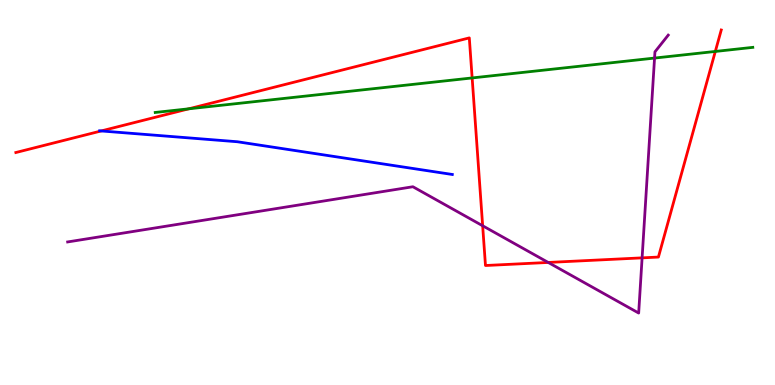[{'lines': ['blue', 'red'], 'intersections': [{'x': 1.31, 'y': 6.6}]}, {'lines': ['green', 'red'], 'intersections': [{'x': 2.44, 'y': 7.17}, {'x': 6.09, 'y': 7.98}, {'x': 9.23, 'y': 8.66}]}, {'lines': ['purple', 'red'], 'intersections': [{'x': 6.23, 'y': 4.14}, {'x': 7.07, 'y': 3.18}, {'x': 8.29, 'y': 3.3}]}, {'lines': ['blue', 'green'], 'intersections': []}, {'lines': ['blue', 'purple'], 'intersections': []}, {'lines': ['green', 'purple'], 'intersections': [{'x': 8.45, 'y': 8.49}]}]